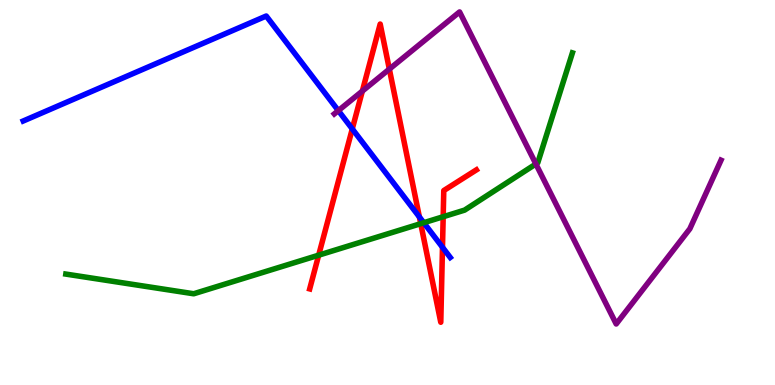[{'lines': ['blue', 'red'], 'intersections': [{'x': 4.55, 'y': 6.65}, {'x': 5.41, 'y': 4.36}, {'x': 5.71, 'y': 3.58}]}, {'lines': ['green', 'red'], 'intersections': [{'x': 4.11, 'y': 3.37}, {'x': 5.43, 'y': 4.19}, {'x': 5.72, 'y': 4.37}]}, {'lines': ['purple', 'red'], 'intersections': [{'x': 4.68, 'y': 7.63}, {'x': 5.02, 'y': 8.21}]}, {'lines': ['blue', 'green'], 'intersections': [{'x': 5.47, 'y': 4.21}]}, {'lines': ['blue', 'purple'], 'intersections': [{'x': 4.37, 'y': 7.13}]}, {'lines': ['green', 'purple'], 'intersections': [{'x': 6.91, 'y': 5.74}]}]